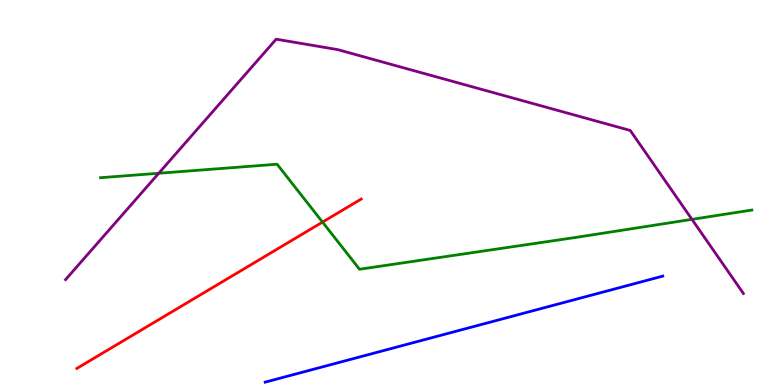[{'lines': ['blue', 'red'], 'intersections': []}, {'lines': ['green', 'red'], 'intersections': [{'x': 4.16, 'y': 4.23}]}, {'lines': ['purple', 'red'], 'intersections': []}, {'lines': ['blue', 'green'], 'intersections': []}, {'lines': ['blue', 'purple'], 'intersections': []}, {'lines': ['green', 'purple'], 'intersections': [{'x': 2.05, 'y': 5.5}, {'x': 8.93, 'y': 4.3}]}]